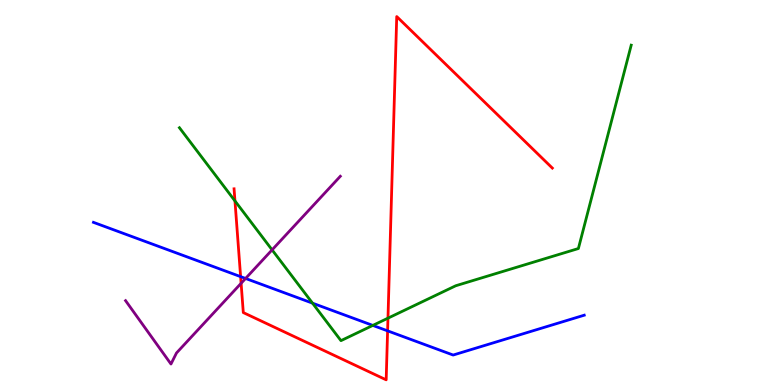[{'lines': ['blue', 'red'], 'intersections': [{'x': 3.1, 'y': 2.81}, {'x': 5.0, 'y': 1.41}]}, {'lines': ['green', 'red'], 'intersections': [{'x': 3.03, 'y': 4.78}, {'x': 5.01, 'y': 1.74}]}, {'lines': ['purple', 'red'], 'intersections': [{'x': 3.11, 'y': 2.64}]}, {'lines': ['blue', 'green'], 'intersections': [{'x': 4.03, 'y': 2.13}, {'x': 4.81, 'y': 1.55}]}, {'lines': ['blue', 'purple'], 'intersections': [{'x': 3.17, 'y': 2.77}]}, {'lines': ['green', 'purple'], 'intersections': [{'x': 3.51, 'y': 3.51}]}]